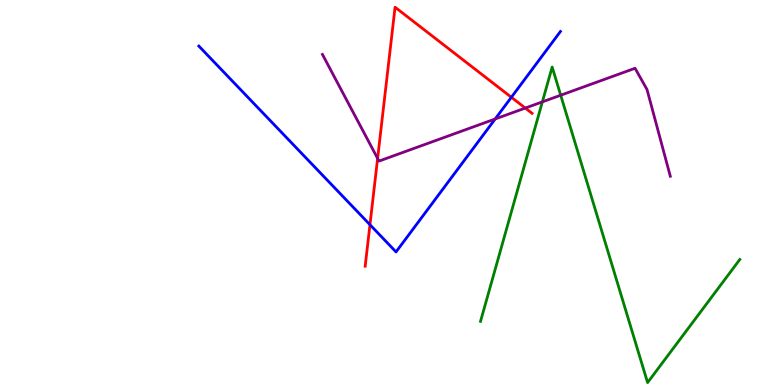[{'lines': ['blue', 'red'], 'intersections': [{'x': 4.77, 'y': 4.16}, {'x': 6.6, 'y': 7.47}]}, {'lines': ['green', 'red'], 'intersections': []}, {'lines': ['purple', 'red'], 'intersections': [{'x': 4.87, 'y': 5.88}, {'x': 6.78, 'y': 7.19}]}, {'lines': ['blue', 'green'], 'intersections': []}, {'lines': ['blue', 'purple'], 'intersections': [{'x': 6.39, 'y': 6.91}]}, {'lines': ['green', 'purple'], 'intersections': [{'x': 7.0, 'y': 7.35}, {'x': 7.23, 'y': 7.53}]}]